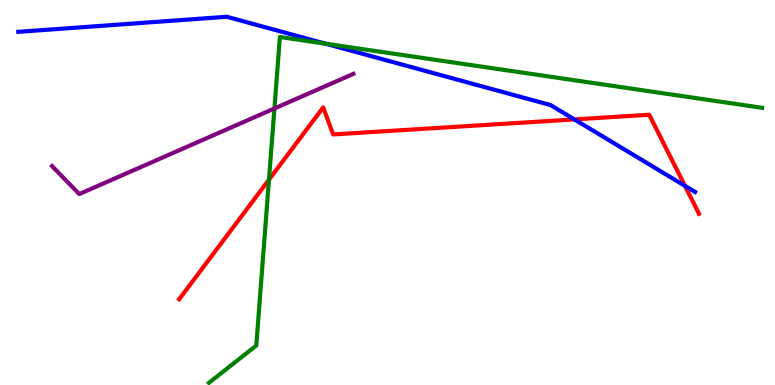[{'lines': ['blue', 'red'], 'intersections': [{'x': 7.41, 'y': 6.9}, {'x': 8.84, 'y': 5.17}]}, {'lines': ['green', 'red'], 'intersections': [{'x': 3.47, 'y': 5.33}]}, {'lines': ['purple', 'red'], 'intersections': []}, {'lines': ['blue', 'green'], 'intersections': [{'x': 4.2, 'y': 8.87}]}, {'lines': ['blue', 'purple'], 'intersections': []}, {'lines': ['green', 'purple'], 'intersections': [{'x': 3.54, 'y': 7.18}]}]